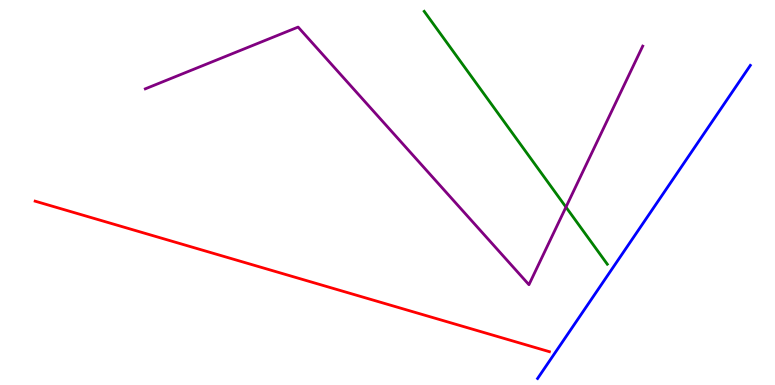[{'lines': ['blue', 'red'], 'intersections': []}, {'lines': ['green', 'red'], 'intersections': []}, {'lines': ['purple', 'red'], 'intersections': []}, {'lines': ['blue', 'green'], 'intersections': []}, {'lines': ['blue', 'purple'], 'intersections': []}, {'lines': ['green', 'purple'], 'intersections': [{'x': 7.3, 'y': 4.62}]}]